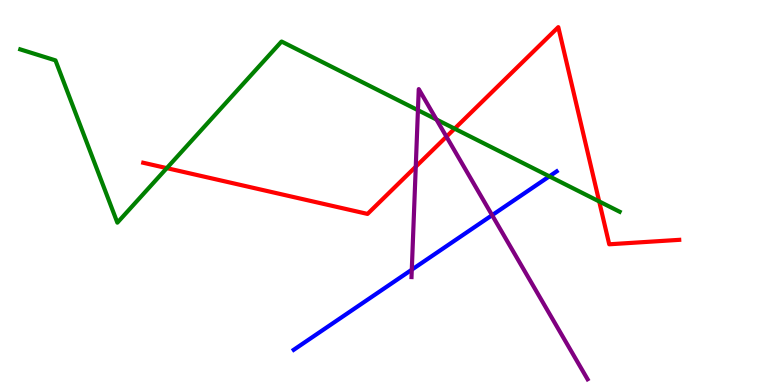[{'lines': ['blue', 'red'], 'intersections': []}, {'lines': ['green', 'red'], 'intersections': [{'x': 2.15, 'y': 5.63}, {'x': 5.87, 'y': 6.66}, {'x': 7.73, 'y': 4.77}]}, {'lines': ['purple', 'red'], 'intersections': [{'x': 5.36, 'y': 5.67}, {'x': 5.76, 'y': 6.45}]}, {'lines': ['blue', 'green'], 'intersections': [{'x': 7.09, 'y': 5.42}]}, {'lines': ['blue', 'purple'], 'intersections': [{'x': 5.31, 'y': 3.0}, {'x': 6.35, 'y': 4.41}]}, {'lines': ['green', 'purple'], 'intersections': [{'x': 5.39, 'y': 7.14}, {'x': 5.63, 'y': 6.9}]}]